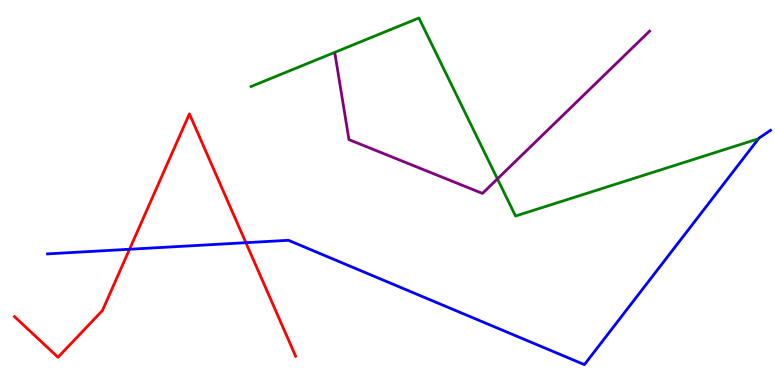[{'lines': ['blue', 'red'], 'intersections': [{'x': 1.67, 'y': 3.53}, {'x': 3.17, 'y': 3.7}]}, {'lines': ['green', 'red'], 'intersections': []}, {'lines': ['purple', 'red'], 'intersections': []}, {'lines': ['blue', 'green'], 'intersections': []}, {'lines': ['blue', 'purple'], 'intersections': []}, {'lines': ['green', 'purple'], 'intersections': [{'x': 6.42, 'y': 5.35}]}]